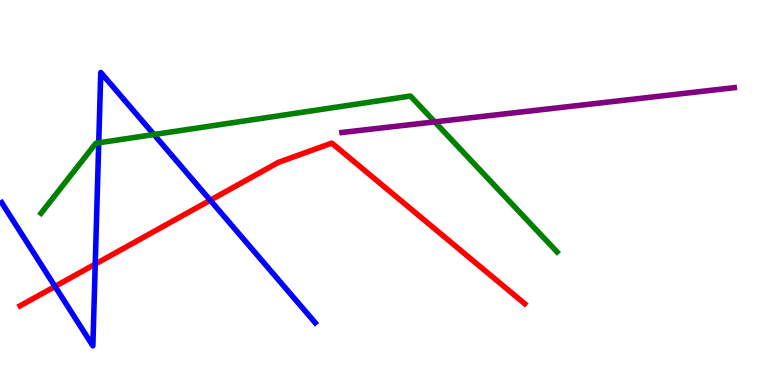[{'lines': ['blue', 'red'], 'intersections': [{'x': 0.71, 'y': 2.56}, {'x': 1.23, 'y': 3.14}, {'x': 2.71, 'y': 4.8}]}, {'lines': ['green', 'red'], 'intersections': []}, {'lines': ['purple', 'red'], 'intersections': []}, {'lines': ['blue', 'green'], 'intersections': [{'x': 1.27, 'y': 6.29}, {'x': 1.99, 'y': 6.51}]}, {'lines': ['blue', 'purple'], 'intersections': []}, {'lines': ['green', 'purple'], 'intersections': [{'x': 5.61, 'y': 6.83}]}]